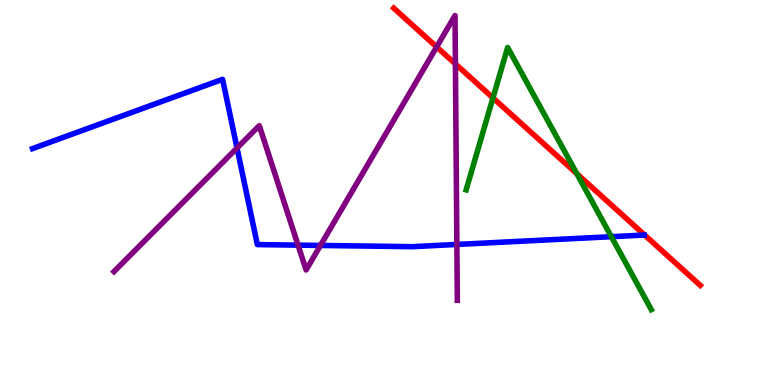[{'lines': ['blue', 'red'], 'intersections': []}, {'lines': ['green', 'red'], 'intersections': [{'x': 6.36, 'y': 7.46}, {'x': 7.44, 'y': 5.49}]}, {'lines': ['purple', 'red'], 'intersections': [{'x': 5.63, 'y': 8.78}, {'x': 5.88, 'y': 8.34}]}, {'lines': ['blue', 'green'], 'intersections': [{'x': 7.89, 'y': 3.85}]}, {'lines': ['blue', 'purple'], 'intersections': [{'x': 3.06, 'y': 6.16}, {'x': 3.85, 'y': 3.63}, {'x': 4.13, 'y': 3.62}, {'x': 5.9, 'y': 3.65}]}, {'lines': ['green', 'purple'], 'intersections': []}]